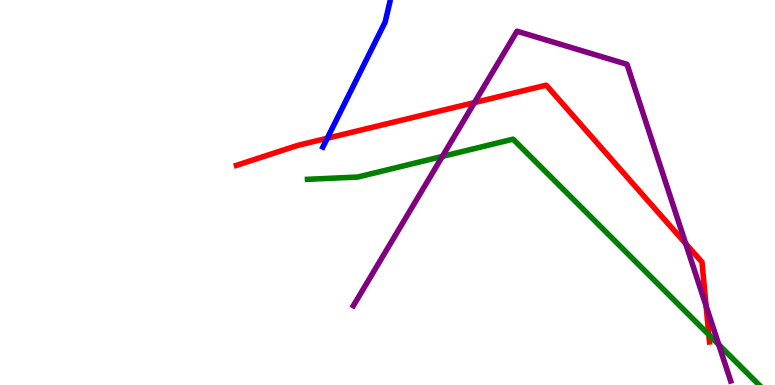[{'lines': ['blue', 'red'], 'intersections': [{'x': 4.22, 'y': 6.41}]}, {'lines': ['green', 'red'], 'intersections': [{'x': 9.15, 'y': 1.31}]}, {'lines': ['purple', 'red'], 'intersections': [{'x': 6.12, 'y': 7.34}, {'x': 8.85, 'y': 3.67}, {'x': 9.11, 'y': 2.05}]}, {'lines': ['blue', 'green'], 'intersections': []}, {'lines': ['blue', 'purple'], 'intersections': []}, {'lines': ['green', 'purple'], 'intersections': [{'x': 5.71, 'y': 5.94}, {'x': 9.27, 'y': 1.05}]}]